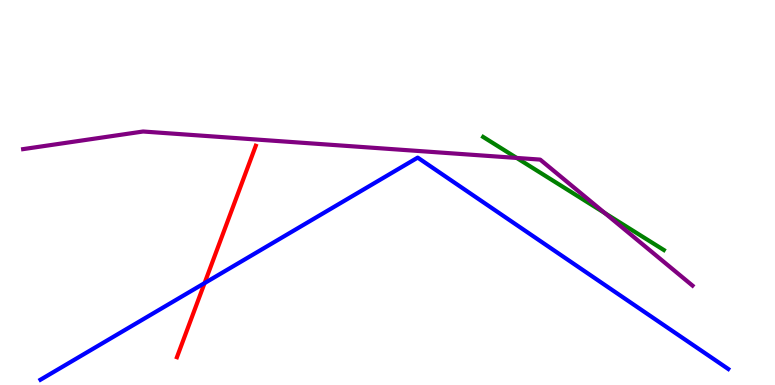[{'lines': ['blue', 'red'], 'intersections': [{'x': 2.64, 'y': 2.65}]}, {'lines': ['green', 'red'], 'intersections': []}, {'lines': ['purple', 'red'], 'intersections': []}, {'lines': ['blue', 'green'], 'intersections': []}, {'lines': ['blue', 'purple'], 'intersections': []}, {'lines': ['green', 'purple'], 'intersections': [{'x': 6.67, 'y': 5.9}, {'x': 7.8, 'y': 4.46}]}]